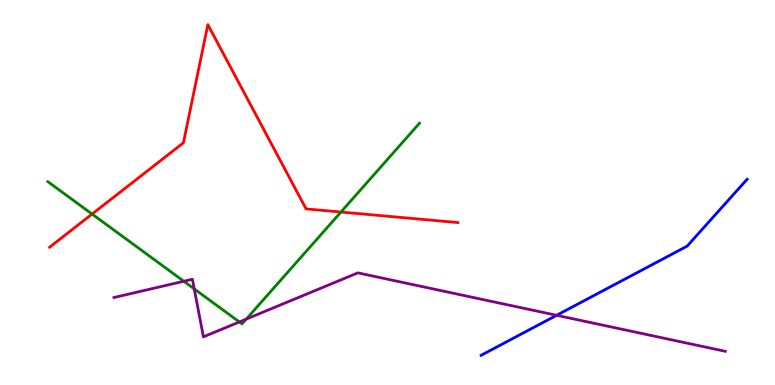[{'lines': ['blue', 'red'], 'intersections': []}, {'lines': ['green', 'red'], 'intersections': [{'x': 1.19, 'y': 4.44}, {'x': 4.4, 'y': 4.49}]}, {'lines': ['purple', 'red'], 'intersections': []}, {'lines': ['blue', 'green'], 'intersections': []}, {'lines': ['blue', 'purple'], 'intersections': [{'x': 7.18, 'y': 1.81}]}, {'lines': ['green', 'purple'], 'intersections': [{'x': 2.37, 'y': 2.69}, {'x': 2.51, 'y': 2.5}, {'x': 3.09, 'y': 1.64}, {'x': 3.18, 'y': 1.71}]}]